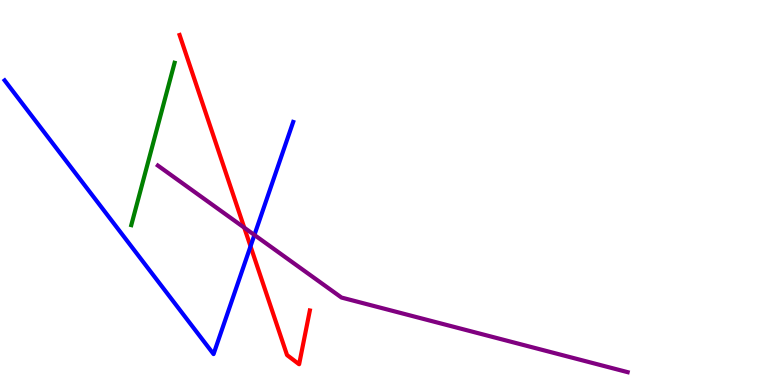[{'lines': ['blue', 'red'], 'intersections': [{'x': 3.23, 'y': 3.6}]}, {'lines': ['green', 'red'], 'intersections': []}, {'lines': ['purple', 'red'], 'intersections': [{'x': 3.15, 'y': 4.09}]}, {'lines': ['blue', 'green'], 'intersections': []}, {'lines': ['blue', 'purple'], 'intersections': [{'x': 3.28, 'y': 3.9}]}, {'lines': ['green', 'purple'], 'intersections': []}]